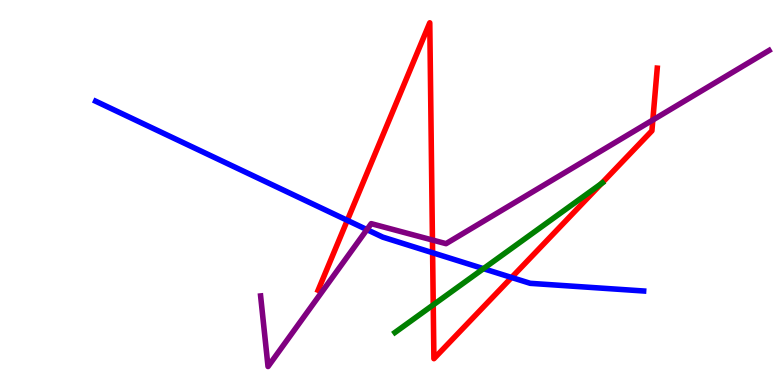[{'lines': ['blue', 'red'], 'intersections': [{'x': 4.48, 'y': 4.28}, {'x': 5.58, 'y': 3.44}, {'x': 6.6, 'y': 2.79}]}, {'lines': ['green', 'red'], 'intersections': [{'x': 5.59, 'y': 2.08}, {'x': 7.76, 'y': 5.23}]}, {'lines': ['purple', 'red'], 'intersections': [{'x': 5.58, 'y': 3.77}, {'x': 8.42, 'y': 6.88}]}, {'lines': ['blue', 'green'], 'intersections': [{'x': 6.24, 'y': 3.02}]}, {'lines': ['blue', 'purple'], 'intersections': [{'x': 4.73, 'y': 4.04}]}, {'lines': ['green', 'purple'], 'intersections': []}]